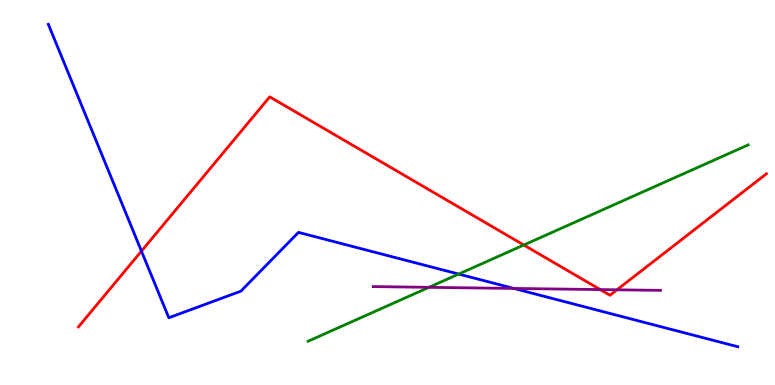[{'lines': ['blue', 'red'], 'intersections': [{'x': 1.83, 'y': 3.48}]}, {'lines': ['green', 'red'], 'intersections': [{'x': 6.76, 'y': 3.64}]}, {'lines': ['purple', 'red'], 'intersections': [{'x': 7.74, 'y': 2.48}, {'x': 7.96, 'y': 2.47}]}, {'lines': ['blue', 'green'], 'intersections': [{'x': 5.92, 'y': 2.88}]}, {'lines': ['blue', 'purple'], 'intersections': [{'x': 6.63, 'y': 2.51}]}, {'lines': ['green', 'purple'], 'intersections': [{'x': 5.53, 'y': 2.54}]}]